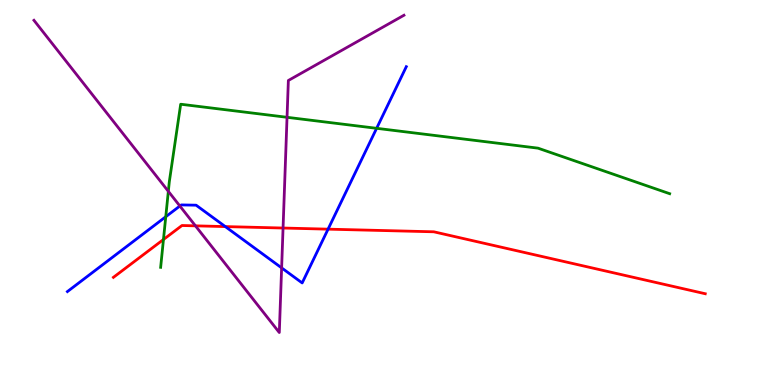[{'lines': ['blue', 'red'], 'intersections': [{'x': 2.91, 'y': 4.11}, {'x': 4.23, 'y': 4.05}]}, {'lines': ['green', 'red'], 'intersections': [{'x': 2.11, 'y': 3.78}]}, {'lines': ['purple', 'red'], 'intersections': [{'x': 2.52, 'y': 4.13}, {'x': 3.65, 'y': 4.08}]}, {'lines': ['blue', 'green'], 'intersections': [{'x': 2.14, 'y': 4.37}, {'x': 4.86, 'y': 6.67}]}, {'lines': ['blue', 'purple'], 'intersections': [{'x': 2.32, 'y': 4.65}, {'x': 3.63, 'y': 3.04}]}, {'lines': ['green', 'purple'], 'intersections': [{'x': 2.17, 'y': 5.03}, {'x': 3.7, 'y': 6.95}]}]